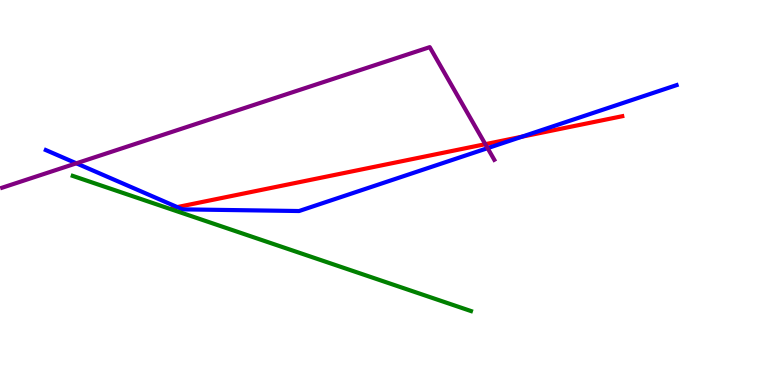[{'lines': ['blue', 'red'], 'intersections': [{'x': 2.29, 'y': 4.62}, {'x': 6.73, 'y': 6.45}]}, {'lines': ['green', 'red'], 'intersections': []}, {'lines': ['purple', 'red'], 'intersections': [{'x': 6.26, 'y': 6.26}]}, {'lines': ['blue', 'green'], 'intersections': []}, {'lines': ['blue', 'purple'], 'intersections': [{'x': 0.985, 'y': 5.76}, {'x': 6.29, 'y': 6.15}]}, {'lines': ['green', 'purple'], 'intersections': []}]